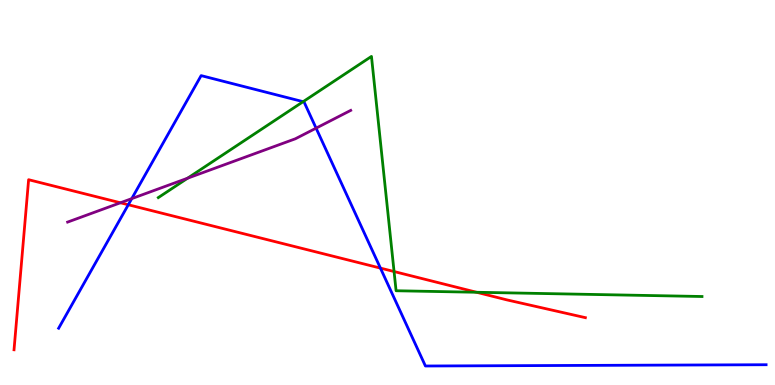[{'lines': ['blue', 'red'], 'intersections': [{'x': 1.66, 'y': 4.68}, {'x': 4.91, 'y': 3.04}]}, {'lines': ['green', 'red'], 'intersections': [{'x': 5.08, 'y': 2.95}, {'x': 6.15, 'y': 2.41}]}, {'lines': ['purple', 'red'], 'intersections': [{'x': 1.55, 'y': 4.73}]}, {'lines': ['blue', 'green'], 'intersections': [{'x': 3.91, 'y': 7.36}]}, {'lines': ['blue', 'purple'], 'intersections': [{'x': 1.7, 'y': 4.84}, {'x': 4.08, 'y': 6.67}]}, {'lines': ['green', 'purple'], 'intersections': [{'x': 2.42, 'y': 5.37}]}]